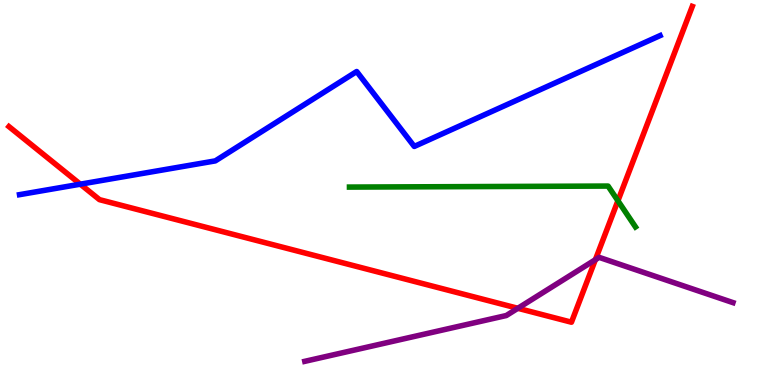[{'lines': ['blue', 'red'], 'intersections': [{'x': 1.04, 'y': 5.22}]}, {'lines': ['green', 'red'], 'intersections': [{'x': 7.97, 'y': 4.79}]}, {'lines': ['purple', 'red'], 'intersections': [{'x': 6.68, 'y': 1.99}, {'x': 7.68, 'y': 3.25}]}, {'lines': ['blue', 'green'], 'intersections': []}, {'lines': ['blue', 'purple'], 'intersections': []}, {'lines': ['green', 'purple'], 'intersections': []}]